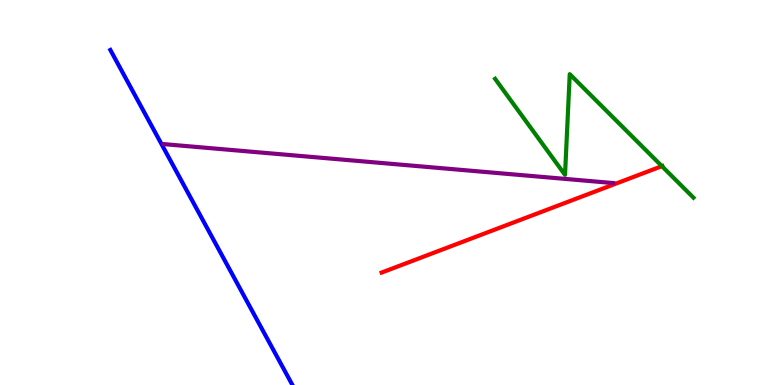[{'lines': ['blue', 'red'], 'intersections': []}, {'lines': ['green', 'red'], 'intersections': [{'x': 8.54, 'y': 5.68}]}, {'lines': ['purple', 'red'], 'intersections': []}, {'lines': ['blue', 'green'], 'intersections': []}, {'lines': ['blue', 'purple'], 'intersections': []}, {'lines': ['green', 'purple'], 'intersections': []}]